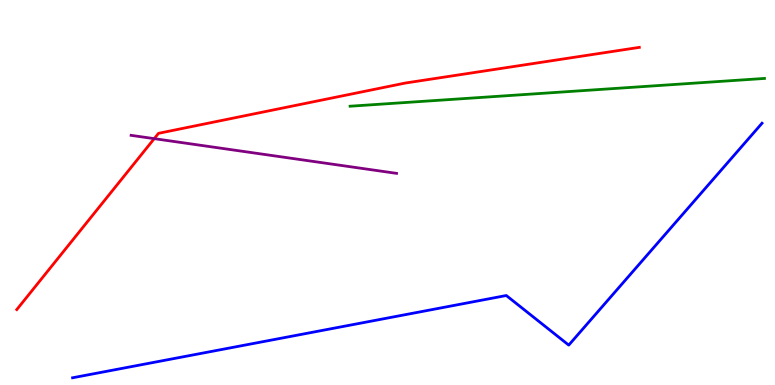[{'lines': ['blue', 'red'], 'intersections': []}, {'lines': ['green', 'red'], 'intersections': []}, {'lines': ['purple', 'red'], 'intersections': [{'x': 1.99, 'y': 6.4}]}, {'lines': ['blue', 'green'], 'intersections': []}, {'lines': ['blue', 'purple'], 'intersections': []}, {'lines': ['green', 'purple'], 'intersections': []}]